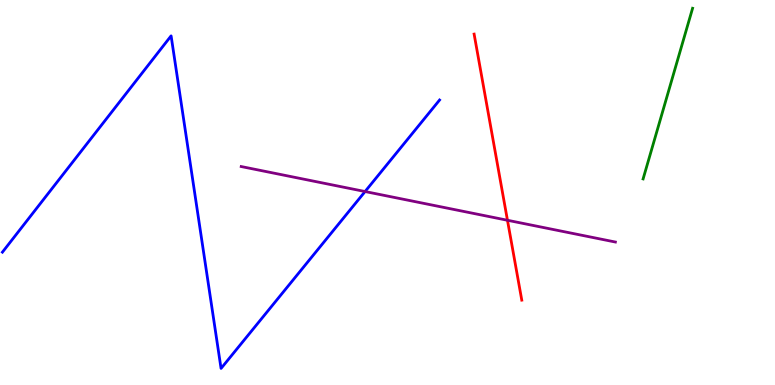[{'lines': ['blue', 'red'], 'intersections': []}, {'lines': ['green', 'red'], 'intersections': []}, {'lines': ['purple', 'red'], 'intersections': [{'x': 6.55, 'y': 4.28}]}, {'lines': ['blue', 'green'], 'intersections': []}, {'lines': ['blue', 'purple'], 'intersections': [{'x': 4.71, 'y': 5.03}]}, {'lines': ['green', 'purple'], 'intersections': []}]